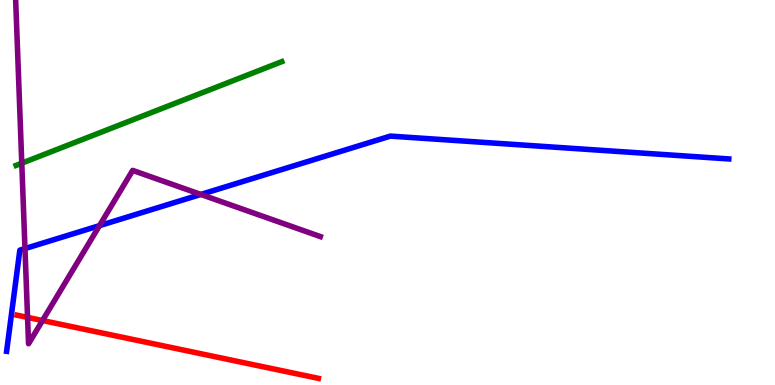[{'lines': ['blue', 'red'], 'intersections': []}, {'lines': ['green', 'red'], 'intersections': []}, {'lines': ['purple', 'red'], 'intersections': [{'x': 0.356, 'y': 1.76}, {'x': 0.548, 'y': 1.67}]}, {'lines': ['blue', 'green'], 'intersections': []}, {'lines': ['blue', 'purple'], 'intersections': [{'x': 0.322, 'y': 3.54}, {'x': 1.28, 'y': 4.14}, {'x': 2.59, 'y': 4.95}]}, {'lines': ['green', 'purple'], 'intersections': [{'x': 0.281, 'y': 5.76}]}]